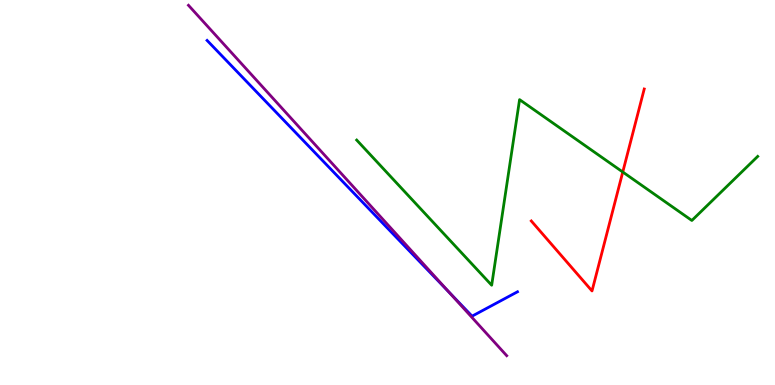[{'lines': ['blue', 'red'], 'intersections': []}, {'lines': ['green', 'red'], 'intersections': [{'x': 8.04, 'y': 5.53}]}, {'lines': ['purple', 'red'], 'intersections': []}, {'lines': ['blue', 'green'], 'intersections': []}, {'lines': ['blue', 'purple'], 'intersections': [{'x': 5.79, 'y': 2.41}]}, {'lines': ['green', 'purple'], 'intersections': []}]